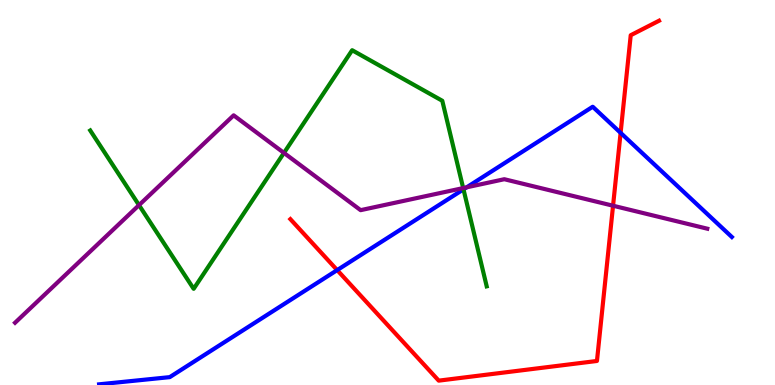[{'lines': ['blue', 'red'], 'intersections': [{'x': 4.35, 'y': 2.98}, {'x': 8.01, 'y': 6.55}]}, {'lines': ['green', 'red'], 'intersections': []}, {'lines': ['purple', 'red'], 'intersections': [{'x': 7.91, 'y': 4.66}]}, {'lines': ['blue', 'green'], 'intersections': [{'x': 5.98, 'y': 5.08}]}, {'lines': ['blue', 'purple'], 'intersections': [{'x': 6.02, 'y': 5.13}]}, {'lines': ['green', 'purple'], 'intersections': [{'x': 1.79, 'y': 4.67}, {'x': 3.66, 'y': 6.03}, {'x': 5.98, 'y': 5.11}]}]